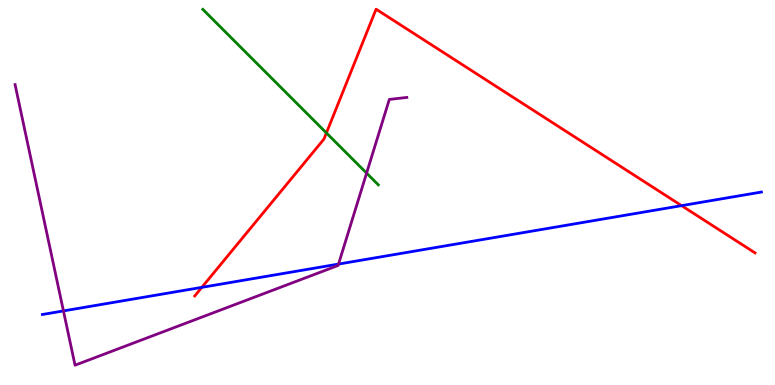[{'lines': ['blue', 'red'], 'intersections': [{'x': 2.6, 'y': 2.54}, {'x': 8.79, 'y': 4.66}]}, {'lines': ['green', 'red'], 'intersections': [{'x': 4.21, 'y': 6.55}]}, {'lines': ['purple', 'red'], 'intersections': []}, {'lines': ['blue', 'green'], 'intersections': []}, {'lines': ['blue', 'purple'], 'intersections': [{'x': 0.819, 'y': 1.92}, {'x': 4.37, 'y': 3.14}]}, {'lines': ['green', 'purple'], 'intersections': [{'x': 4.73, 'y': 5.5}]}]